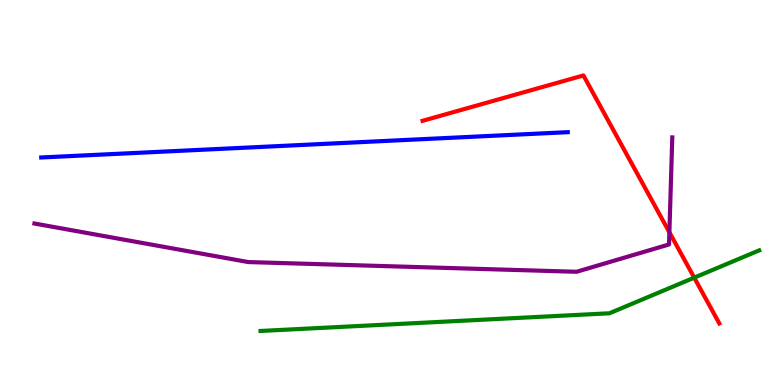[{'lines': ['blue', 'red'], 'intersections': []}, {'lines': ['green', 'red'], 'intersections': [{'x': 8.96, 'y': 2.79}]}, {'lines': ['purple', 'red'], 'intersections': [{'x': 8.64, 'y': 3.97}]}, {'lines': ['blue', 'green'], 'intersections': []}, {'lines': ['blue', 'purple'], 'intersections': []}, {'lines': ['green', 'purple'], 'intersections': []}]